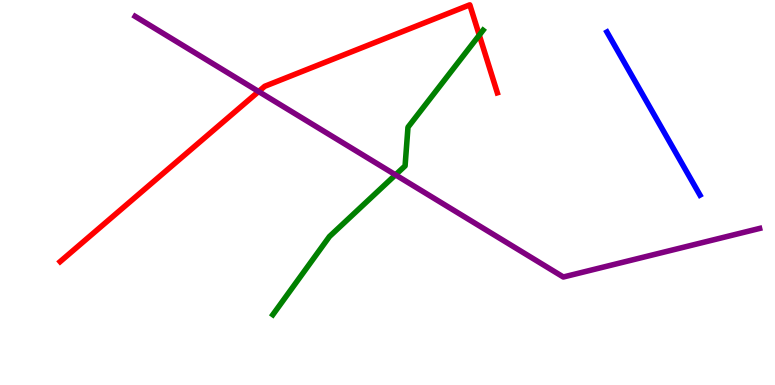[{'lines': ['blue', 'red'], 'intersections': []}, {'lines': ['green', 'red'], 'intersections': [{'x': 6.18, 'y': 9.09}]}, {'lines': ['purple', 'red'], 'intersections': [{'x': 3.34, 'y': 7.62}]}, {'lines': ['blue', 'green'], 'intersections': []}, {'lines': ['blue', 'purple'], 'intersections': []}, {'lines': ['green', 'purple'], 'intersections': [{'x': 5.1, 'y': 5.46}]}]